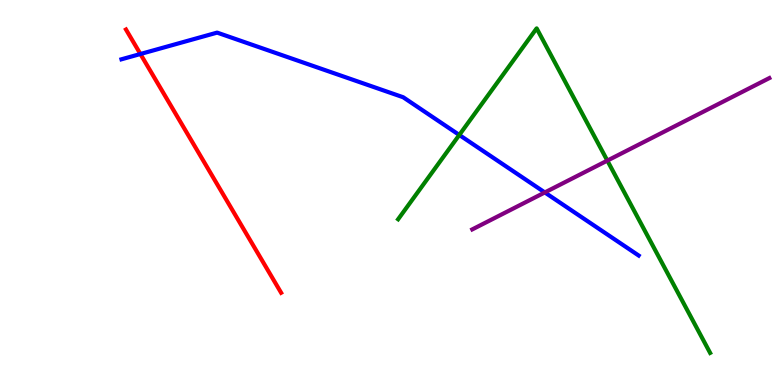[{'lines': ['blue', 'red'], 'intersections': [{'x': 1.81, 'y': 8.6}]}, {'lines': ['green', 'red'], 'intersections': []}, {'lines': ['purple', 'red'], 'intersections': []}, {'lines': ['blue', 'green'], 'intersections': [{'x': 5.93, 'y': 6.49}]}, {'lines': ['blue', 'purple'], 'intersections': [{'x': 7.03, 'y': 5.0}]}, {'lines': ['green', 'purple'], 'intersections': [{'x': 7.84, 'y': 5.83}]}]